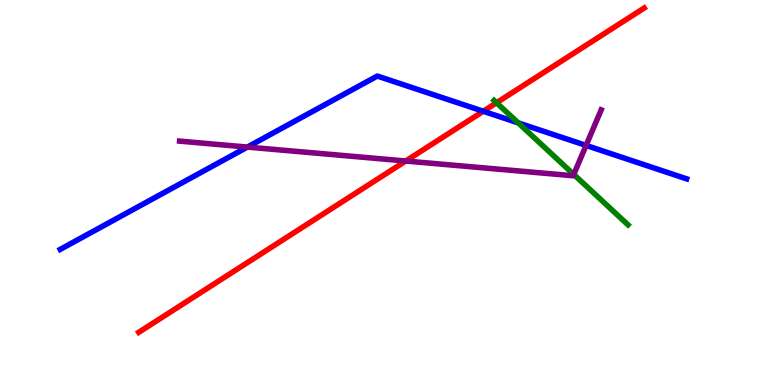[{'lines': ['blue', 'red'], 'intersections': [{'x': 6.24, 'y': 7.11}]}, {'lines': ['green', 'red'], 'intersections': [{'x': 6.41, 'y': 7.33}]}, {'lines': ['purple', 'red'], 'intersections': [{'x': 5.24, 'y': 5.82}]}, {'lines': ['blue', 'green'], 'intersections': [{'x': 6.69, 'y': 6.81}]}, {'lines': ['blue', 'purple'], 'intersections': [{'x': 3.19, 'y': 6.18}, {'x': 7.56, 'y': 6.22}]}, {'lines': ['green', 'purple'], 'intersections': [{'x': 7.4, 'y': 5.47}]}]